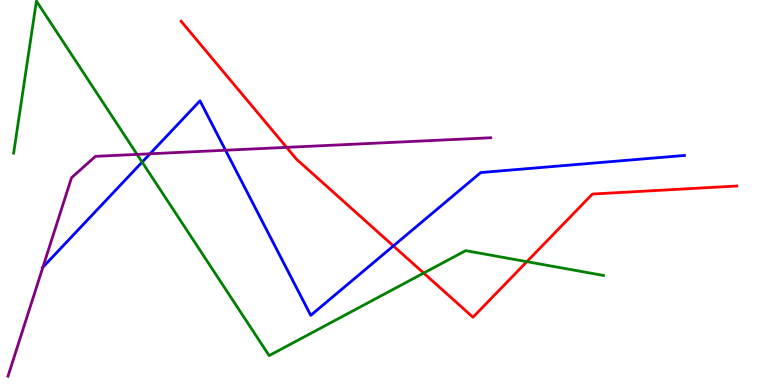[{'lines': ['blue', 'red'], 'intersections': [{'x': 5.08, 'y': 3.61}]}, {'lines': ['green', 'red'], 'intersections': [{'x': 5.47, 'y': 2.91}, {'x': 6.8, 'y': 3.2}]}, {'lines': ['purple', 'red'], 'intersections': [{'x': 3.7, 'y': 6.17}]}, {'lines': ['blue', 'green'], 'intersections': [{'x': 1.83, 'y': 5.79}]}, {'lines': ['blue', 'purple'], 'intersections': [{'x': 0.553, 'y': 3.06}, {'x': 1.94, 'y': 6.01}, {'x': 2.91, 'y': 6.1}]}, {'lines': ['green', 'purple'], 'intersections': [{'x': 1.77, 'y': 5.99}]}]